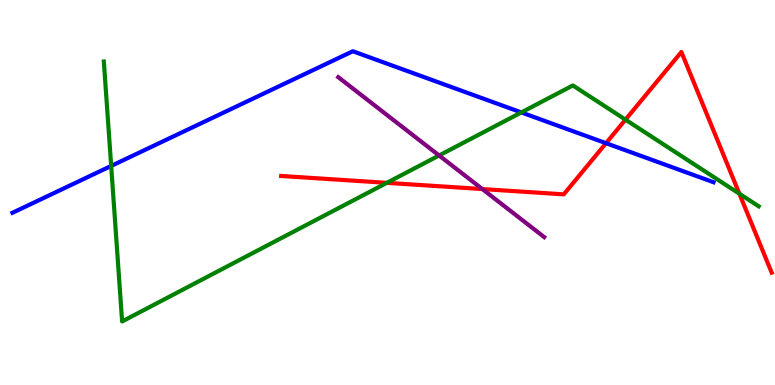[{'lines': ['blue', 'red'], 'intersections': [{'x': 7.82, 'y': 6.28}]}, {'lines': ['green', 'red'], 'intersections': [{'x': 4.99, 'y': 5.25}, {'x': 8.07, 'y': 6.89}, {'x': 9.54, 'y': 4.97}]}, {'lines': ['purple', 'red'], 'intersections': [{'x': 6.22, 'y': 5.09}]}, {'lines': ['blue', 'green'], 'intersections': [{'x': 1.43, 'y': 5.69}, {'x': 6.73, 'y': 7.08}]}, {'lines': ['blue', 'purple'], 'intersections': []}, {'lines': ['green', 'purple'], 'intersections': [{'x': 5.67, 'y': 5.96}]}]